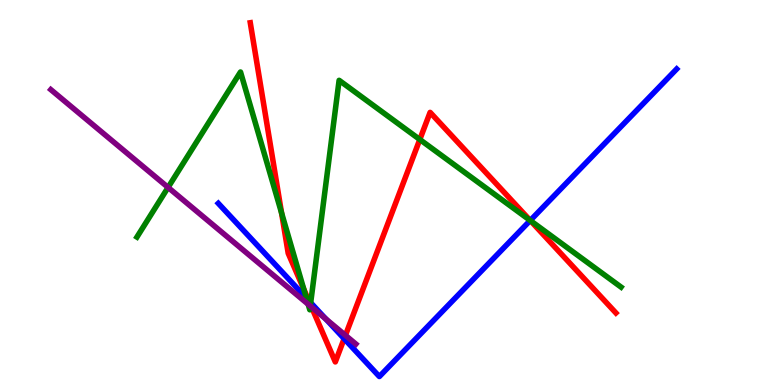[{'lines': ['blue', 'red'], 'intersections': [{'x': 3.98, 'y': 2.19}, {'x': 4.44, 'y': 1.2}, {'x': 6.84, 'y': 4.27}]}, {'lines': ['green', 'red'], 'intersections': [{'x': 3.63, 'y': 4.47}, {'x': 3.92, 'y': 2.49}, {'x': 4.01, 'y': 2.09}, {'x': 5.42, 'y': 6.38}, {'x': 6.84, 'y': 4.27}]}, {'lines': ['purple', 'red'], 'intersections': [{'x': 4.02, 'y': 2.02}, {'x': 4.46, 'y': 1.29}]}, {'lines': ['blue', 'green'], 'intersections': [{'x': 3.95, 'y': 2.26}, {'x': 4.01, 'y': 2.14}, {'x': 6.84, 'y': 4.27}]}, {'lines': ['blue', 'purple'], 'intersections': [{'x': 4.2, 'y': 1.71}]}, {'lines': ['green', 'purple'], 'intersections': [{'x': 2.17, 'y': 5.13}, {'x': 3.98, 'y': 2.1}, {'x': 4.0, 'y': 2.05}]}]